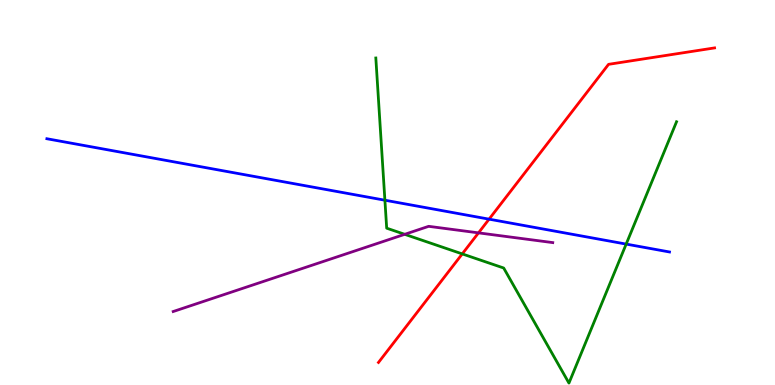[{'lines': ['blue', 'red'], 'intersections': [{'x': 6.31, 'y': 4.31}]}, {'lines': ['green', 'red'], 'intersections': [{'x': 5.96, 'y': 3.41}]}, {'lines': ['purple', 'red'], 'intersections': [{'x': 6.17, 'y': 3.95}]}, {'lines': ['blue', 'green'], 'intersections': [{'x': 4.97, 'y': 4.8}, {'x': 8.08, 'y': 3.66}]}, {'lines': ['blue', 'purple'], 'intersections': []}, {'lines': ['green', 'purple'], 'intersections': [{'x': 5.22, 'y': 3.91}]}]